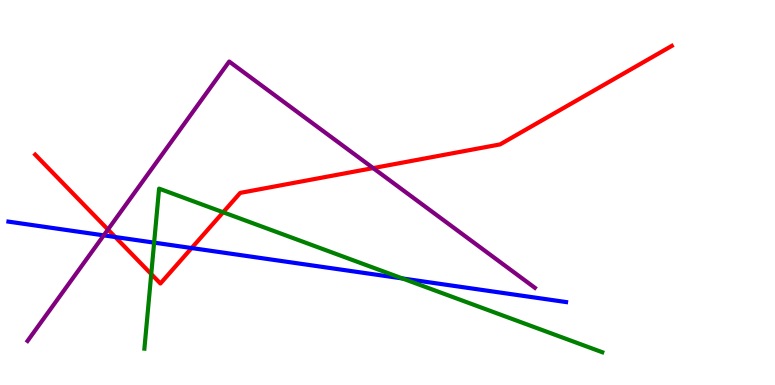[{'lines': ['blue', 'red'], 'intersections': [{'x': 1.49, 'y': 3.84}, {'x': 2.47, 'y': 3.56}]}, {'lines': ['green', 'red'], 'intersections': [{'x': 1.95, 'y': 2.88}, {'x': 2.88, 'y': 4.49}]}, {'lines': ['purple', 'red'], 'intersections': [{'x': 1.39, 'y': 4.04}, {'x': 4.81, 'y': 5.63}]}, {'lines': ['blue', 'green'], 'intersections': [{'x': 1.99, 'y': 3.7}, {'x': 5.19, 'y': 2.77}]}, {'lines': ['blue', 'purple'], 'intersections': [{'x': 1.34, 'y': 3.89}]}, {'lines': ['green', 'purple'], 'intersections': []}]